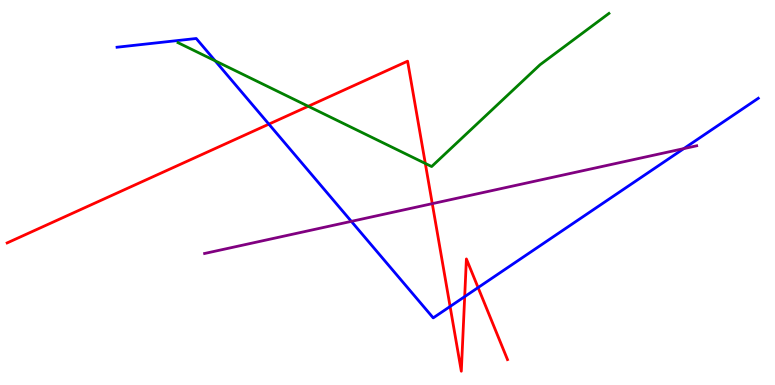[{'lines': ['blue', 'red'], 'intersections': [{'x': 3.47, 'y': 6.78}, {'x': 5.81, 'y': 2.04}, {'x': 6.0, 'y': 2.3}, {'x': 6.17, 'y': 2.53}]}, {'lines': ['green', 'red'], 'intersections': [{'x': 3.98, 'y': 7.24}, {'x': 5.49, 'y': 5.75}]}, {'lines': ['purple', 'red'], 'intersections': [{'x': 5.58, 'y': 4.71}]}, {'lines': ['blue', 'green'], 'intersections': [{'x': 2.78, 'y': 8.42}]}, {'lines': ['blue', 'purple'], 'intersections': [{'x': 4.53, 'y': 4.25}, {'x': 8.82, 'y': 6.14}]}, {'lines': ['green', 'purple'], 'intersections': []}]